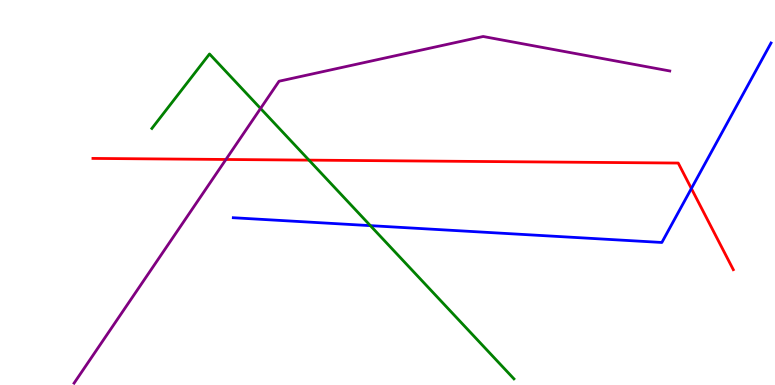[{'lines': ['blue', 'red'], 'intersections': [{'x': 8.92, 'y': 5.1}]}, {'lines': ['green', 'red'], 'intersections': [{'x': 3.99, 'y': 5.84}]}, {'lines': ['purple', 'red'], 'intersections': [{'x': 2.92, 'y': 5.86}]}, {'lines': ['blue', 'green'], 'intersections': [{'x': 4.78, 'y': 4.14}]}, {'lines': ['blue', 'purple'], 'intersections': []}, {'lines': ['green', 'purple'], 'intersections': [{'x': 3.36, 'y': 7.18}]}]